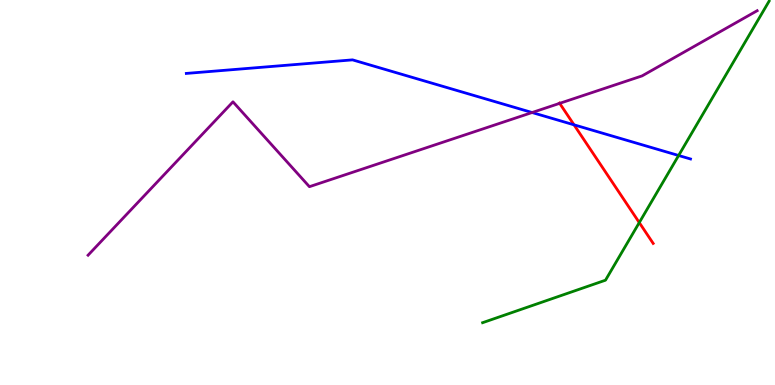[{'lines': ['blue', 'red'], 'intersections': [{'x': 7.41, 'y': 6.76}]}, {'lines': ['green', 'red'], 'intersections': [{'x': 8.25, 'y': 4.22}]}, {'lines': ['purple', 'red'], 'intersections': [{'x': 7.22, 'y': 7.32}]}, {'lines': ['blue', 'green'], 'intersections': [{'x': 8.76, 'y': 5.96}]}, {'lines': ['blue', 'purple'], 'intersections': [{'x': 6.87, 'y': 7.08}]}, {'lines': ['green', 'purple'], 'intersections': []}]